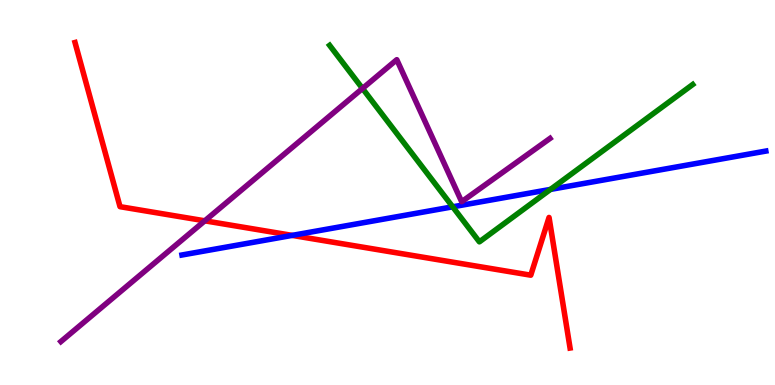[{'lines': ['blue', 'red'], 'intersections': [{'x': 3.77, 'y': 3.89}]}, {'lines': ['green', 'red'], 'intersections': []}, {'lines': ['purple', 'red'], 'intersections': [{'x': 2.64, 'y': 4.26}]}, {'lines': ['blue', 'green'], 'intersections': [{'x': 5.84, 'y': 4.63}, {'x': 7.1, 'y': 5.08}]}, {'lines': ['blue', 'purple'], 'intersections': []}, {'lines': ['green', 'purple'], 'intersections': [{'x': 4.68, 'y': 7.7}]}]